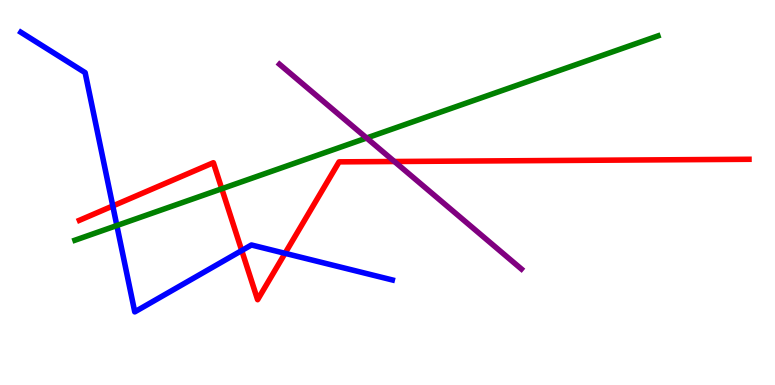[{'lines': ['blue', 'red'], 'intersections': [{'x': 1.46, 'y': 4.65}, {'x': 3.12, 'y': 3.49}, {'x': 3.68, 'y': 3.42}]}, {'lines': ['green', 'red'], 'intersections': [{'x': 2.86, 'y': 5.1}]}, {'lines': ['purple', 'red'], 'intersections': [{'x': 5.09, 'y': 5.81}]}, {'lines': ['blue', 'green'], 'intersections': [{'x': 1.51, 'y': 4.14}]}, {'lines': ['blue', 'purple'], 'intersections': []}, {'lines': ['green', 'purple'], 'intersections': [{'x': 4.73, 'y': 6.42}]}]